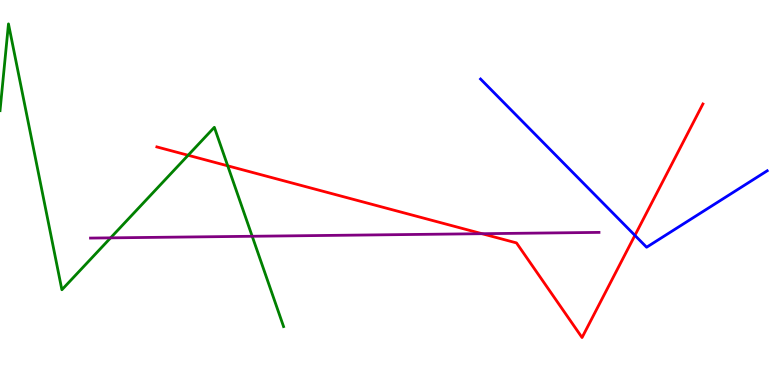[{'lines': ['blue', 'red'], 'intersections': [{'x': 8.19, 'y': 3.89}]}, {'lines': ['green', 'red'], 'intersections': [{'x': 2.43, 'y': 5.97}, {'x': 2.94, 'y': 5.69}]}, {'lines': ['purple', 'red'], 'intersections': [{'x': 6.22, 'y': 3.93}]}, {'lines': ['blue', 'green'], 'intersections': []}, {'lines': ['blue', 'purple'], 'intersections': []}, {'lines': ['green', 'purple'], 'intersections': [{'x': 1.43, 'y': 3.82}, {'x': 3.25, 'y': 3.86}]}]